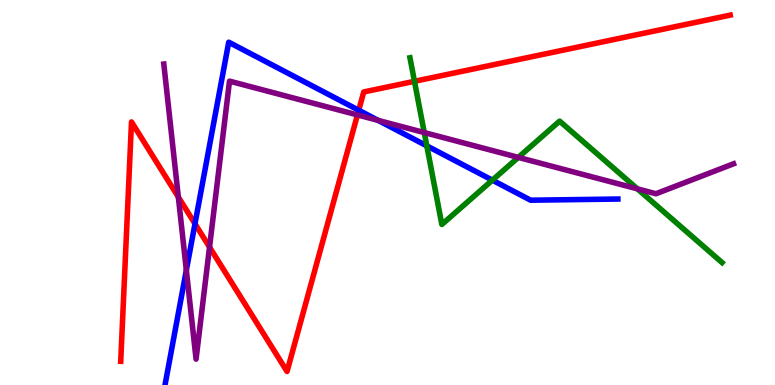[{'lines': ['blue', 'red'], 'intersections': [{'x': 2.52, 'y': 4.19}, {'x': 4.63, 'y': 7.14}]}, {'lines': ['green', 'red'], 'intersections': [{'x': 5.35, 'y': 7.89}]}, {'lines': ['purple', 'red'], 'intersections': [{'x': 2.3, 'y': 4.88}, {'x': 2.7, 'y': 3.58}, {'x': 4.61, 'y': 7.02}]}, {'lines': ['blue', 'green'], 'intersections': [{'x': 5.51, 'y': 6.21}, {'x': 6.35, 'y': 5.32}]}, {'lines': ['blue', 'purple'], 'intersections': [{'x': 2.4, 'y': 2.98}, {'x': 4.88, 'y': 6.87}]}, {'lines': ['green', 'purple'], 'intersections': [{'x': 5.47, 'y': 6.56}, {'x': 6.69, 'y': 5.91}, {'x': 8.22, 'y': 5.1}]}]